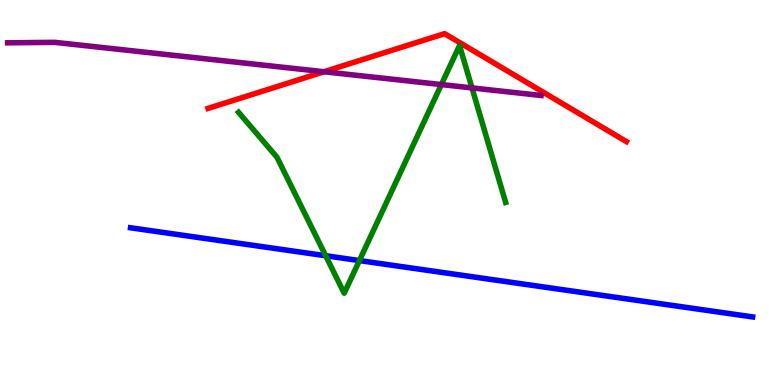[{'lines': ['blue', 'red'], 'intersections': []}, {'lines': ['green', 'red'], 'intersections': []}, {'lines': ['purple', 'red'], 'intersections': [{'x': 4.18, 'y': 8.14}]}, {'lines': ['blue', 'green'], 'intersections': [{'x': 4.2, 'y': 3.36}, {'x': 4.64, 'y': 3.23}]}, {'lines': ['blue', 'purple'], 'intersections': []}, {'lines': ['green', 'purple'], 'intersections': [{'x': 5.69, 'y': 7.8}, {'x': 6.09, 'y': 7.72}]}]